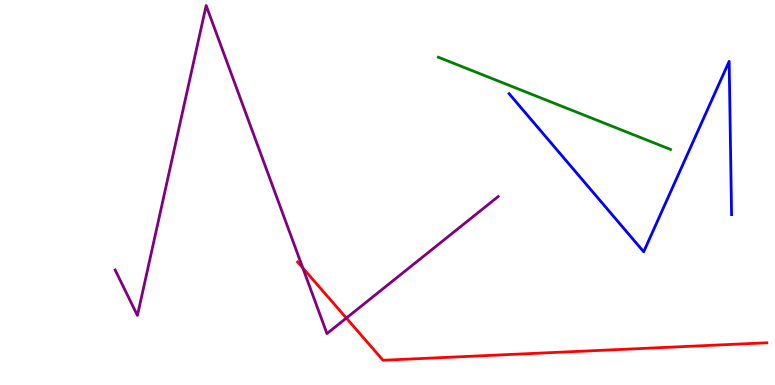[{'lines': ['blue', 'red'], 'intersections': []}, {'lines': ['green', 'red'], 'intersections': []}, {'lines': ['purple', 'red'], 'intersections': [{'x': 3.91, 'y': 3.04}, {'x': 4.47, 'y': 1.74}]}, {'lines': ['blue', 'green'], 'intersections': []}, {'lines': ['blue', 'purple'], 'intersections': []}, {'lines': ['green', 'purple'], 'intersections': []}]